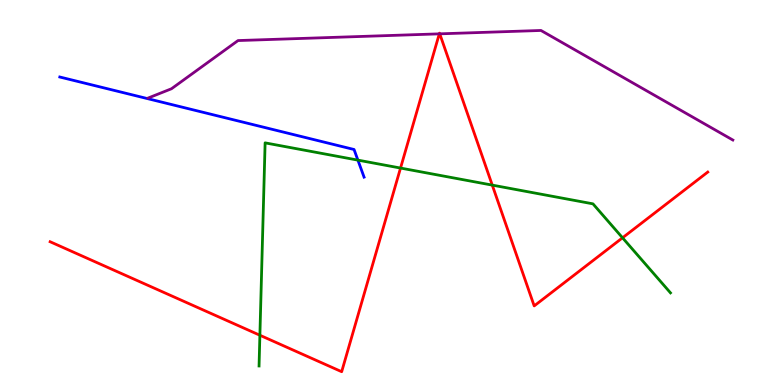[{'lines': ['blue', 'red'], 'intersections': []}, {'lines': ['green', 'red'], 'intersections': [{'x': 3.35, 'y': 1.29}, {'x': 5.17, 'y': 5.63}, {'x': 6.35, 'y': 5.19}, {'x': 8.03, 'y': 3.82}]}, {'lines': ['purple', 'red'], 'intersections': [{'x': 5.67, 'y': 9.12}, {'x': 5.67, 'y': 9.12}]}, {'lines': ['blue', 'green'], 'intersections': [{'x': 4.62, 'y': 5.84}]}, {'lines': ['blue', 'purple'], 'intersections': []}, {'lines': ['green', 'purple'], 'intersections': []}]